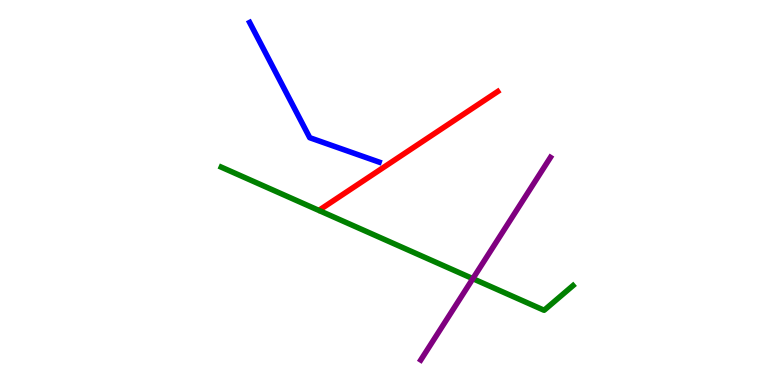[{'lines': ['blue', 'red'], 'intersections': []}, {'lines': ['green', 'red'], 'intersections': []}, {'lines': ['purple', 'red'], 'intersections': []}, {'lines': ['blue', 'green'], 'intersections': []}, {'lines': ['blue', 'purple'], 'intersections': []}, {'lines': ['green', 'purple'], 'intersections': [{'x': 6.1, 'y': 2.76}]}]